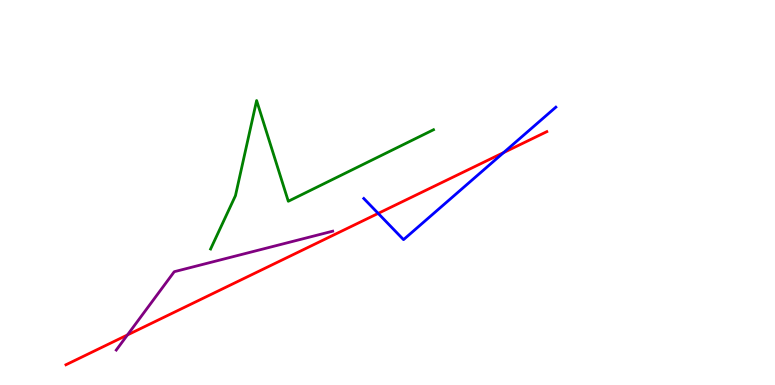[{'lines': ['blue', 'red'], 'intersections': [{'x': 4.88, 'y': 4.46}, {'x': 6.5, 'y': 6.04}]}, {'lines': ['green', 'red'], 'intersections': []}, {'lines': ['purple', 'red'], 'intersections': [{'x': 1.64, 'y': 1.3}]}, {'lines': ['blue', 'green'], 'intersections': []}, {'lines': ['blue', 'purple'], 'intersections': []}, {'lines': ['green', 'purple'], 'intersections': []}]